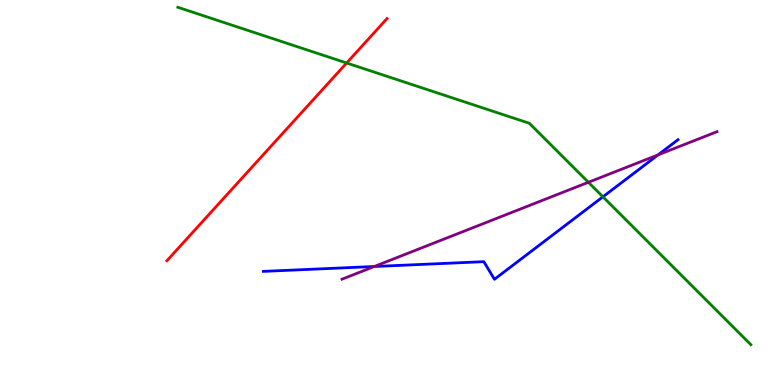[{'lines': ['blue', 'red'], 'intersections': []}, {'lines': ['green', 'red'], 'intersections': [{'x': 4.47, 'y': 8.36}]}, {'lines': ['purple', 'red'], 'intersections': []}, {'lines': ['blue', 'green'], 'intersections': [{'x': 7.78, 'y': 4.89}]}, {'lines': ['blue', 'purple'], 'intersections': [{'x': 4.83, 'y': 3.08}, {'x': 8.49, 'y': 5.98}]}, {'lines': ['green', 'purple'], 'intersections': [{'x': 7.59, 'y': 5.27}]}]